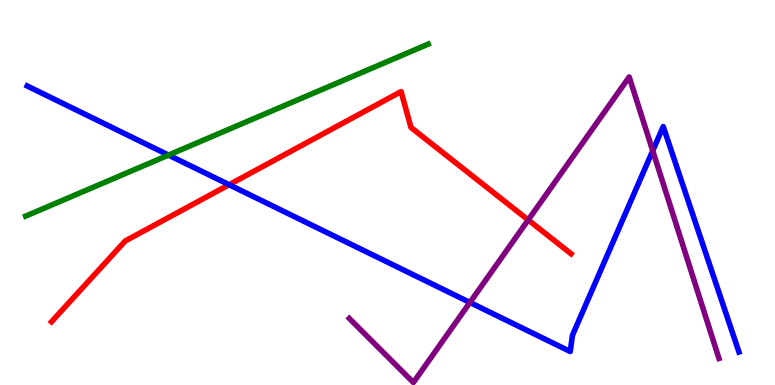[{'lines': ['blue', 'red'], 'intersections': [{'x': 2.96, 'y': 5.2}]}, {'lines': ['green', 'red'], 'intersections': []}, {'lines': ['purple', 'red'], 'intersections': [{'x': 6.82, 'y': 4.29}]}, {'lines': ['blue', 'green'], 'intersections': [{'x': 2.17, 'y': 5.97}]}, {'lines': ['blue', 'purple'], 'intersections': [{'x': 6.06, 'y': 2.14}, {'x': 8.42, 'y': 6.08}]}, {'lines': ['green', 'purple'], 'intersections': []}]